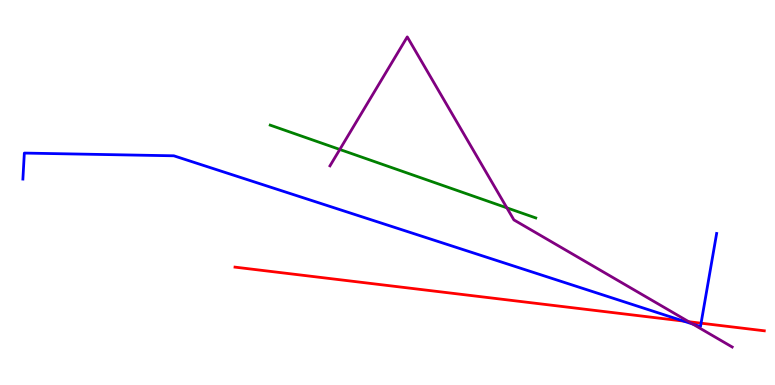[{'lines': ['blue', 'red'], 'intersections': [{'x': 8.82, 'y': 1.66}, {'x': 9.05, 'y': 1.61}]}, {'lines': ['green', 'red'], 'intersections': []}, {'lines': ['purple', 'red'], 'intersections': [{'x': 8.89, 'y': 1.64}]}, {'lines': ['blue', 'green'], 'intersections': []}, {'lines': ['blue', 'purple'], 'intersections': [{'x': 8.94, 'y': 1.58}]}, {'lines': ['green', 'purple'], 'intersections': [{'x': 4.38, 'y': 6.12}, {'x': 6.54, 'y': 4.6}]}]